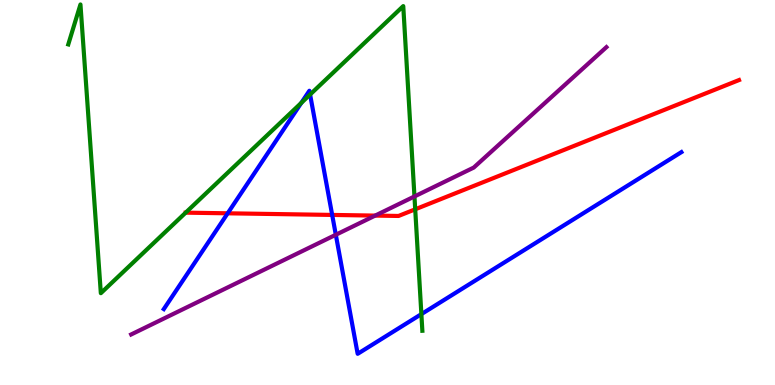[{'lines': ['blue', 'red'], 'intersections': [{'x': 2.94, 'y': 4.46}, {'x': 4.29, 'y': 4.42}]}, {'lines': ['green', 'red'], 'intersections': [{'x': 2.4, 'y': 4.48}, {'x': 5.36, 'y': 4.56}]}, {'lines': ['purple', 'red'], 'intersections': [{'x': 4.84, 'y': 4.4}]}, {'lines': ['blue', 'green'], 'intersections': [{'x': 3.89, 'y': 7.33}, {'x': 4.0, 'y': 7.54}, {'x': 5.44, 'y': 1.84}]}, {'lines': ['blue', 'purple'], 'intersections': [{'x': 4.33, 'y': 3.9}]}, {'lines': ['green', 'purple'], 'intersections': [{'x': 5.35, 'y': 4.9}]}]